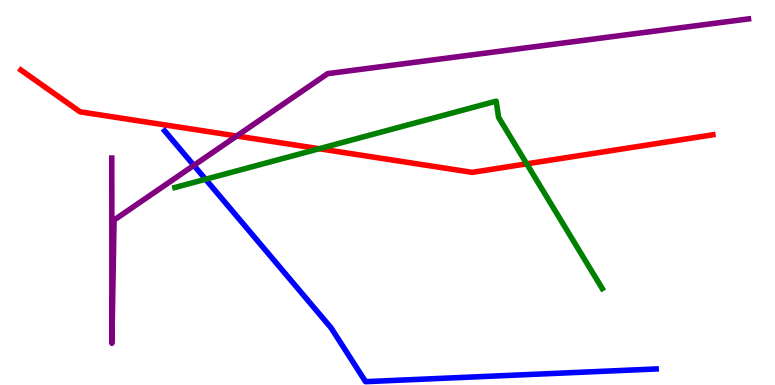[{'lines': ['blue', 'red'], 'intersections': []}, {'lines': ['green', 'red'], 'intersections': [{'x': 4.12, 'y': 6.14}, {'x': 6.8, 'y': 5.74}]}, {'lines': ['purple', 'red'], 'intersections': [{'x': 3.05, 'y': 6.47}]}, {'lines': ['blue', 'green'], 'intersections': [{'x': 2.65, 'y': 5.34}]}, {'lines': ['blue', 'purple'], 'intersections': [{'x': 2.5, 'y': 5.7}]}, {'lines': ['green', 'purple'], 'intersections': []}]